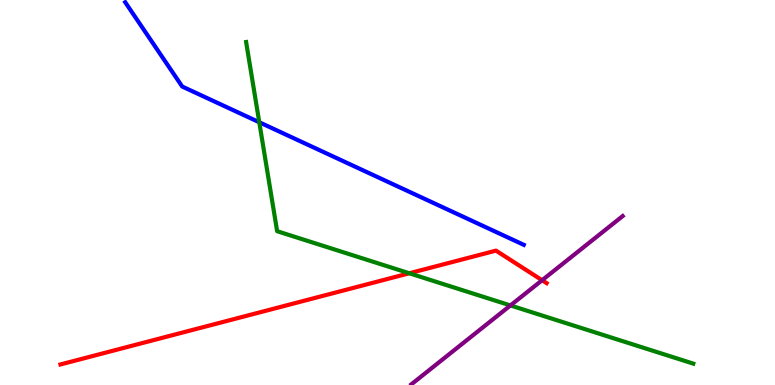[{'lines': ['blue', 'red'], 'intersections': []}, {'lines': ['green', 'red'], 'intersections': [{'x': 5.28, 'y': 2.9}]}, {'lines': ['purple', 'red'], 'intersections': [{'x': 6.99, 'y': 2.72}]}, {'lines': ['blue', 'green'], 'intersections': [{'x': 3.35, 'y': 6.82}]}, {'lines': ['blue', 'purple'], 'intersections': []}, {'lines': ['green', 'purple'], 'intersections': [{'x': 6.59, 'y': 2.07}]}]